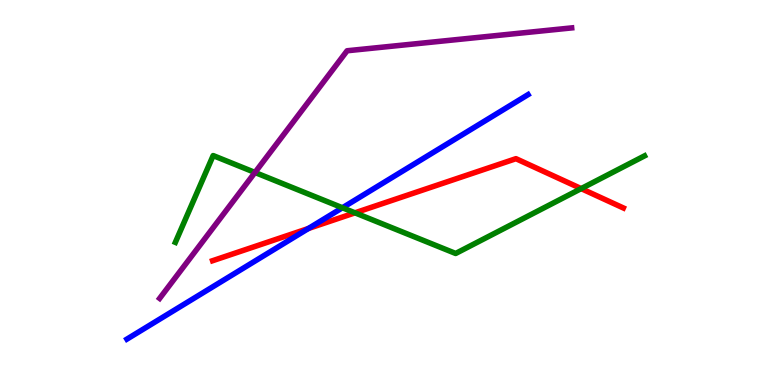[{'lines': ['blue', 'red'], 'intersections': [{'x': 3.98, 'y': 4.07}]}, {'lines': ['green', 'red'], 'intersections': [{'x': 4.58, 'y': 4.47}, {'x': 7.5, 'y': 5.1}]}, {'lines': ['purple', 'red'], 'intersections': []}, {'lines': ['blue', 'green'], 'intersections': [{'x': 4.42, 'y': 4.6}]}, {'lines': ['blue', 'purple'], 'intersections': []}, {'lines': ['green', 'purple'], 'intersections': [{'x': 3.29, 'y': 5.52}]}]